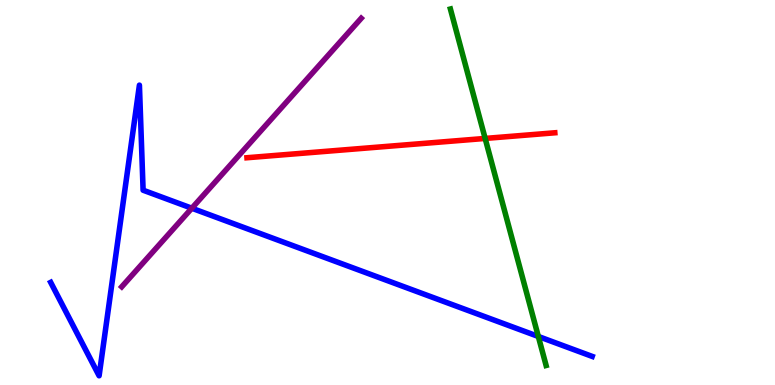[{'lines': ['blue', 'red'], 'intersections': []}, {'lines': ['green', 'red'], 'intersections': [{'x': 6.26, 'y': 6.4}]}, {'lines': ['purple', 'red'], 'intersections': []}, {'lines': ['blue', 'green'], 'intersections': [{'x': 6.95, 'y': 1.26}]}, {'lines': ['blue', 'purple'], 'intersections': [{'x': 2.47, 'y': 4.59}]}, {'lines': ['green', 'purple'], 'intersections': []}]